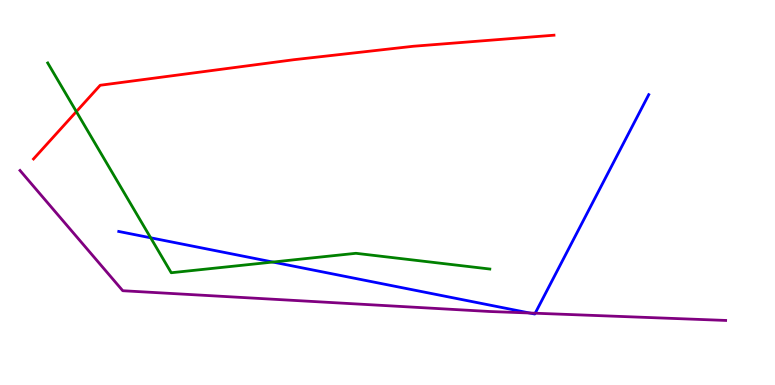[{'lines': ['blue', 'red'], 'intersections': []}, {'lines': ['green', 'red'], 'intersections': [{'x': 0.985, 'y': 7.1}]}, {'lines': ['purple', 'red'], 'intersections': []}, {'lines': ['blue', 'green'], 'intersections': [{'x': 1.94, 'y': 3.82}, {'x': 3.52, 'y': 3.19}]}, {'lines': ['blue', 'purple'], 'intersections': [{'x': 6.83, 'y': 1.87}, {'x': 6.91, 'y': 1.86}]}, {'lines': ['green', 'purple'], 'intersections': []}]